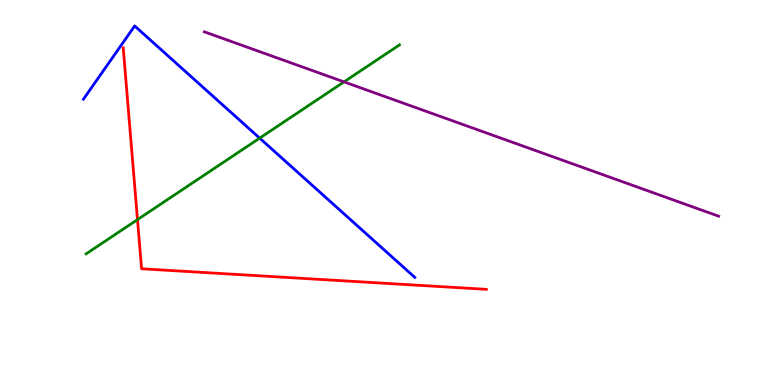[{'lines': ['blue', 'red'], 'intersections': []}, {'lines': ['green', 'red'], 'intersections': [{'x': 1.77, 'y': 4.3}]}, {'lines': ['purple', 'red'], 'intersections': []}, {'lines': ['blue', 'green'], 'intersections': [{'x': 3.35, 'y': 6.41}]}, {'lines': ['blue', 'purple'], 'intersections': []}, {'lines': ['green', 'purple'], 'intersections': [{'x': 4.44, 'y': 7.87}]}]